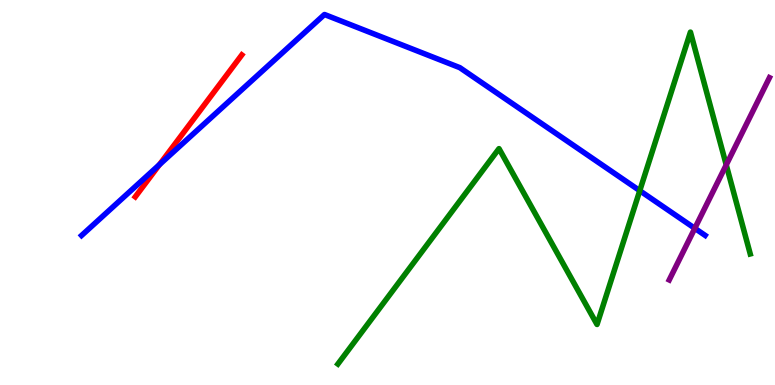[{'lines': ['blue', 'red'], 'intersections': [{'x': 2.06, 'y': 5.72}]}, {'lines': ['green', 'red'], 'intersections': []}, {'lines': ['purple', 'red'], 'intersections': []}, {'lines': ['blue', 'green'], 'intersections': [{'x': 8.26, 'y': 5.05}]}, {'lines': ['blue', 'purple'], 'intersections': [{'x': 8.97, 'y': 4.07}]}, {'lines': ['green', 'purple'], 'intersections': [{'x': 9.37, 'y': 5.72}]}]